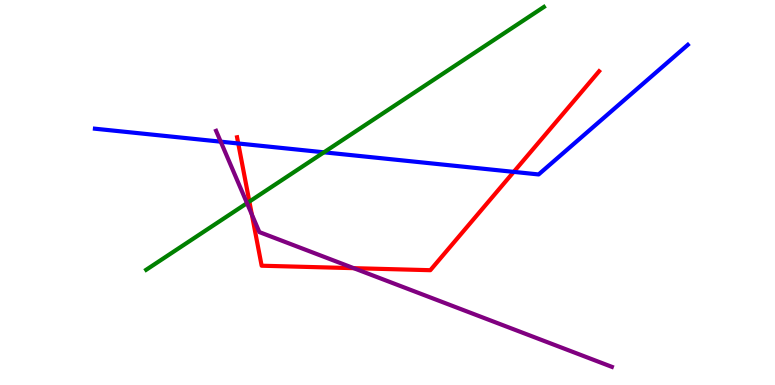[{'lines': ['blue', 'red'], 'intersections': [{'x': 3.07, 'y': 6.27}, {'x': 6.63, 'y': 5.54}]}, {'lines': ['green', 'red'], 'intersections': [{'x': 3.22, 'y': 4.76}]}, {'lines': ['purple', 'red'], 'intersections': [{'x': 3.25, 'y': 4.43}, {'x': 4.56, 'y': 3.03}]}, {'lines': ['blue', 'green'], 'intersections': [{'x': 4.18, 'y': 6.04}]}, {'lines': ['blue', 'purple'], 'intersections': [{'x': 2.85, 'y': 6.32}]}, {'lines': ['green', 'purple'], 'intersections': [{'x': 3.19, 'y': 4.72}]}]